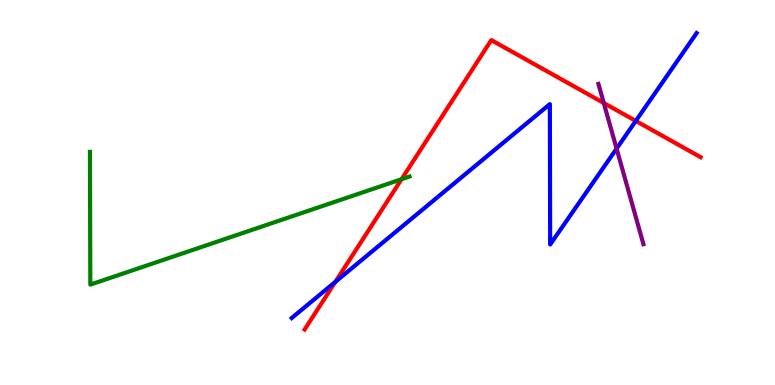[{'lines': ['blue', 'red'], 'intersections': [{'x': 4.33, 'y': 2.68}, {'x': 8.2, 'y': 6.86}]}, {'lines': ['green', 'red'], 'intersections': [{'x': 5.18, 'y': 5.34}]}, {'lines': ['purple', 'red'], 'intersections': [{'x': 7.79, 'y': 7.32}]}, {'lines': ['blue', 'green'], 'intersections': []}, {'lines': ['blue', 'purple'], 'intersections': [{'x': 7.96, 'y': 6.14}]}, {'lines': ['green', 'purple'], 'intersections': []}]